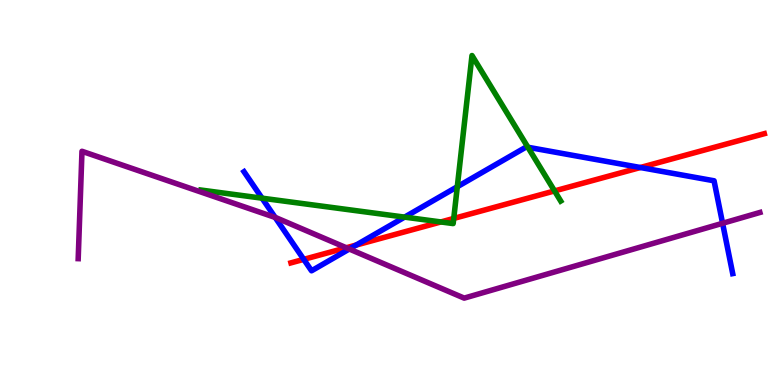[{'lines': ['blue', 'red'], 'intersections': [{'x': 3.92, 'y': 3.26}, {'x': 4.6, 'y': 3.63}, {'x': 8.26, 'y': 5.65}]}, {'lines': ['green', 'red'], 'intersections': [{'x': 5.69, 'y': 4.24}, {'x': 5.85, 'y': 4.33}, {'x': 7.16, 'y': 5.04}]}, {'lines': ['purple', 'red'], 'intersections': [{'x': 4.47, 'y': 3.56}]}, {'lines': ['blue', 'green'], 'intersections': [{'x': 3.38, 'y': 4.85}, {'x': 5.22, 'y': 4.36}, {'x': 5.9, 'y': 5.15}, {'x': 6.81, 'y': 6.18}]}, {'lines': ['blue', 'purple'], 'intersections': [{'x': 3.55, 'y': 4.35}, {'x': 4.51, 'y': 3.53}, {'x': 9.32, 'y': 4.2}]}, {'lines': ['green', 'purple'], 'intersections': []}]